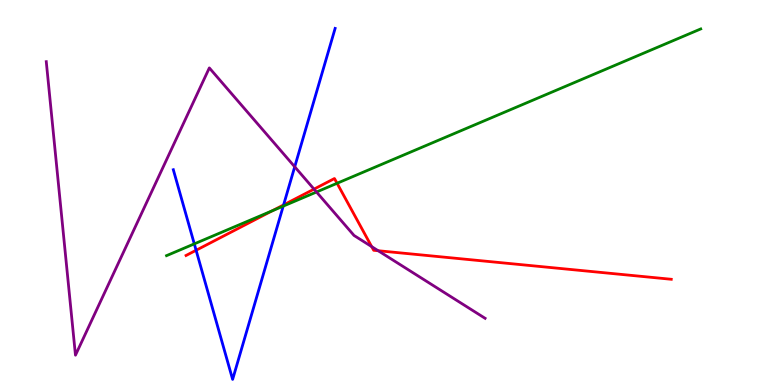[{'lines': ['blue', 'red'], 'intersections': [{'x': 2.53, 'y': 3.5}, {'x': 3.66, 'y': 4.68}]}, {'lines': ['green', 'red'], 'intersections': [{'x': 3.51, 'y': 4.52}, {'x': 4.35, 'y': 5.24}]}, {'lines': ['purple', 'red'], 'intersections': [{'x': 4.05, 'y': 5.09}, {'x': 4.8, 'y': 3.59}, {'x': 4.88, 'y': 3.49}]}, {'lines': ['blue', 'green'], 'intersections': [{'x': 2.51, 'y': 3.67}, {'x': 3.65, 'y': 4.65}]}, {'lines': ['blue', 'purple'], 'intersections': [{'x': 3.8, 'y': 5.67}]}, {'lines': ['green', 'purple'], 'intersections': [{'x': 4.08, 'y': 5.01}]}]